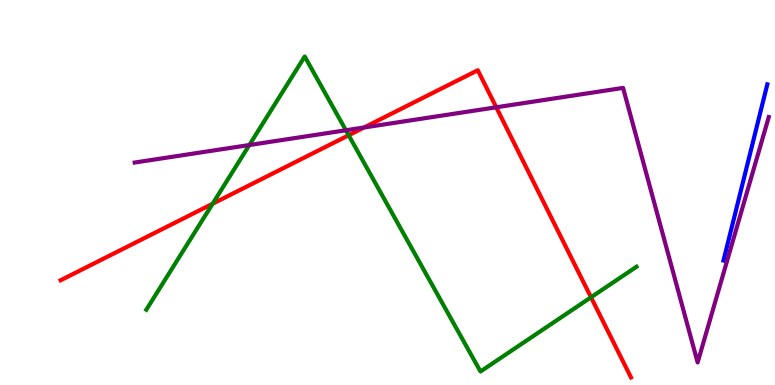[{'lines': ['blue', 'red'], 'intersections': []}, {'lines': ['green', 'red'], 'intersections': [{'x': 2.74, 'y': 4.71}, {'x': 4.5, 'y': 6.49}, {'x': 7.63, 'y': 2.28}]}, {'lines': ['purple', 'red'], 'intersections': [{'x': 4.7, 'y': 6.69}, {'x': 6.4, 'y': 7.21}]}, {'lines': ['blue', 'green'], 'intersections': []}, {'lines': ['blue', 'purple'], 'intersections': []}, {'lines': ['green', 'purple'], 'intersections': [{'x': 3.22, 'y': 6.23}, {'x': 4.46, 'y': 6.62}]}]